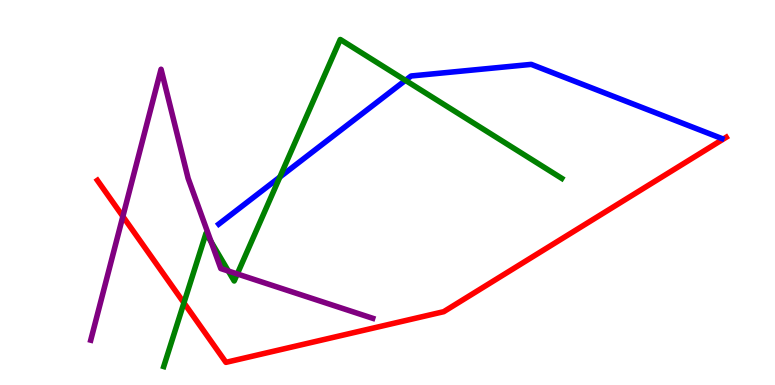[{'lines': ['blue', 'red'], 'intersections': []}, {'lines': ['green', 'red'], 'intersections': [{'x': 2.37, 'y': 2.13}]}, {'lines': ['purple', 'red'], 'intersections': [{'x': 1.59, 'y': 4.38}]}, {'lines': ['blue', 'green'], 'intersections': [{'x': 3.61, 'y': 5.4}, {'x': 5.23, 'y': 7.91}]}, {'lines': ['blue', 'purple'], 'intersections': []}, {'lines': ['green', 'purple'], 'intersections': [{'x': 2.72, 'y': 3.72}, {'x': 2.95, 'y': 2.96}, {'x': 3.06, 'y': 2.88}]}]